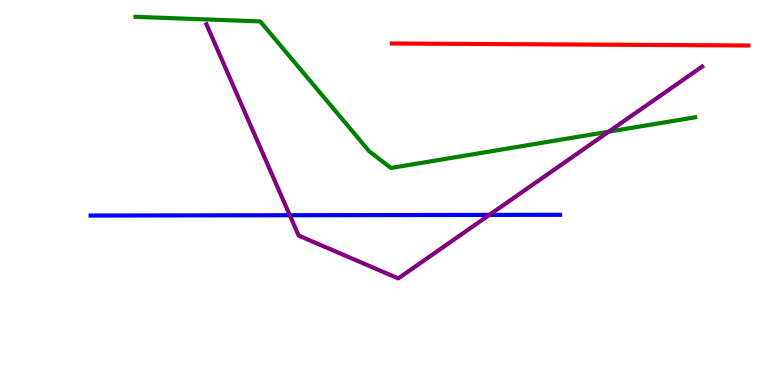[{'lines': ['blue', 'red'], 'intersections': []}, {'lines': ['green', 'red'], 'intersections': []}, {'lines': ['purple', 'red'], 'intersections': []}, {'lines': ['blue', 'green'], 'intersections': []}, {'lines': ['blue', 'purple'], 'intersections': [{'x': 3.74, 'y': 4.41}, {'x': 6.31, 'y': 4.42}]}, {'lines': ['green', 'purple'], 'intersections': [{'x': 7.85, 'y': 6.58}]}]